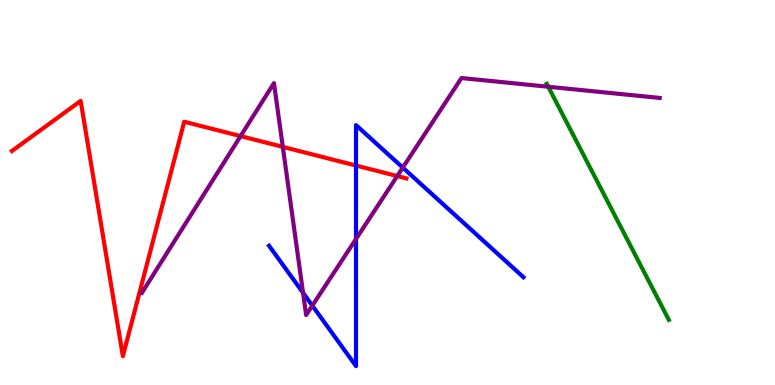[{'lines': ['blue', 'red'], 'intersections': [{'x': 4.59, 'y': 5.7}]}, {'lines': ['green', 'red'], 'intersections': []}, {'lines': ['purple', 'red'], 'intersections': [{'x': 3.1, 'y': 6.46}, {'x': 3.65, 'y': 6.19}, {'x': 5.13, 'y': 5.43}]}, {'lines': ['blue', 'green'], 'intersections': []}, {'lines': ['blue', 'purple'], 'intersections': [{'x': 3.91, 'y': 2.39}, {'x': 4.03, 'y': 2.06}, {'x': 4.59, 'y': 3.79}, {'x': 5.2, 'y': 5.65}]}, {'lines': ['green', 'purple'], 'intersections': [{'x': 7.07, 'y': 7.75}]}]